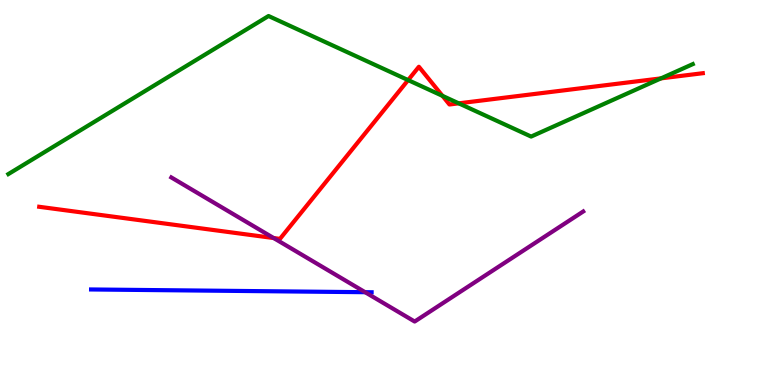[{'lines': ['blue', 'red'], 'intersections': []}, {'lines': ['green', 'red'], 'intersections': [{'x': 5.27, 'y': 7.92}, {'x': 5.71, 'y': 7.51}, {'x': 5.92, 'y': 7.32}, {'x': 8.53, 'y': 7.96}]}, {'lines': ['purple', 'red'], 'intersections': [{'x': 3.53, 'y': 3.82}]}, {'lines': ['blue', 'green'], 'intersections': []}, {'lines': ['blue', 'purple'], 'intersections': [{'x': 4.71, 'y': 2.41}]}, {'lines': ['green', 'purple'], 'intersections': []}]